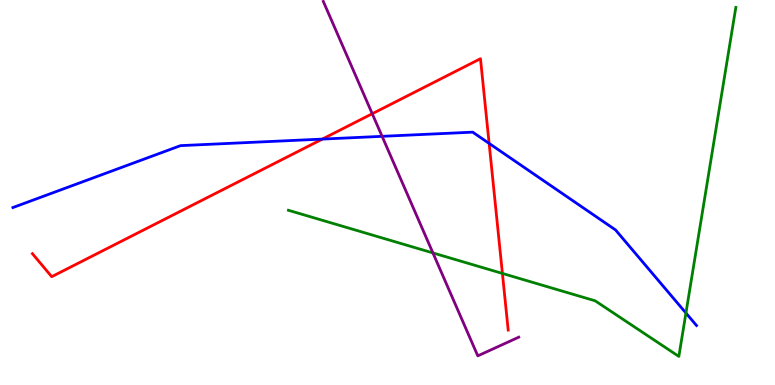[{'lines': ['blue', 'red'], 'intersections': [{'x': 4.16, 'y': 6.39}, {'x': 6.31, 'y': 6.28}]}, {'lines': ['green', 'red'], 'intersections': [{'x': 6.48, 'y': 2.9}]}, {'lines': ['purple', 'red'], 'intersections': [{'x': 4.8, 'y': 7.05}]}, {'lines': ['blue', 'green'], 'intersections': [{'x': 8.85, 'y': 1.87}]}, {'lines': ['blue', 'purple'], 'intersections': [{'x': 4.93, 'y': 6.46}]}, {'lines': ['green', 'purple'], 'intersections': [{'x': 5.59, 'y': 3.43}]}]